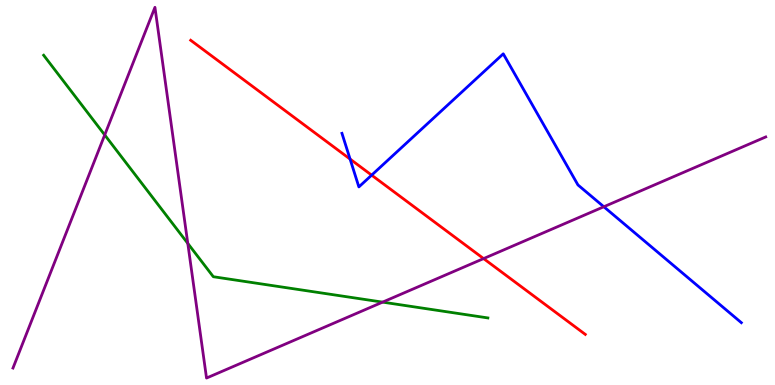[{'lines': ['blue', 'red'], 'intersections': [{'x': 4.52, 'y': 5.87}, {'x': 4.8, 'y': 5.45}]}, {'lines': ['green', 'red'], 'intersections': []}, {'lines': ['purple', 'red'], 'intersections': [{'x': 6.24, 'y': 3.28}]}, {'lines': ['blue', 'green'], 'intersections': []}, {'lines': ['blue', 'purple'], 'intersections': [{'x': 7.79, 'y': 4.63}]}, {'lines': ['green', 'purple'], 'intersections': [{'x': 1.35, 'y': 6.49}, {'x': 2.42, 'y': 3.68}, {'x': 4.94, 'y': 2.15}]}]